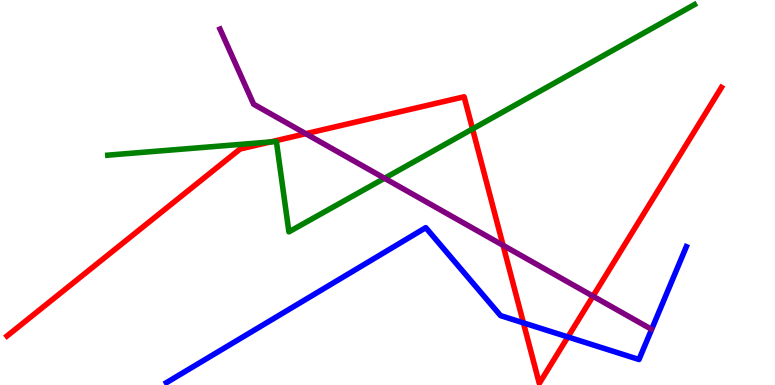[{'lines': ['blue', 'red'], 'intersections': [{'x': 6.75, 'y': 1.61}, {'x': 7.33, 'y': 1.25}]}, {'lines': ['green', 'red'], 'intersections': [{'x': 3.49, 'y': 6.31}, {'x': 6.1, 'y': 6.65}]}, {'lines': ['purple', 'red'], 'intersections': [{'x': 3.95, 'y': 6.53}, {'x': 6.49, 'y': 3.63}, {'x': 7.65, 'y': 2.31}]}, {'lines': ['blue', 'green'], 'intersections': []}, {'lines': ['blue', 'purple'], 'intersections': []}, {'lines': ['green', 'purple'], 'intersections': [{'x': 4.96, 'y': 5.37}]}]